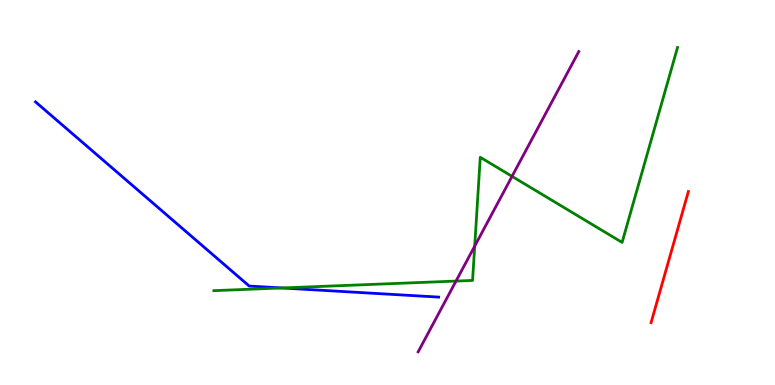[{'lines': ['blue', 'red'], 'intersections': []}, {'lines': ['green', 'red'], 'intersections': []}, {'lines': ['purple', 'red'], 'intersections': []}, {'lines': ['blue', 'green'], 'intersections': [{'x': 3.64, 'y': 2.52}]}, {'lines': ['blue', 'purple'], 'intersections': []}, {'lines': ['green', 'purple'], 'intersections': [{'x': 5.88, 'y': 2.7}, {'x': 6.13, 'y': 3.61}, {'x': 6.61, 'y': 5.42}]}]